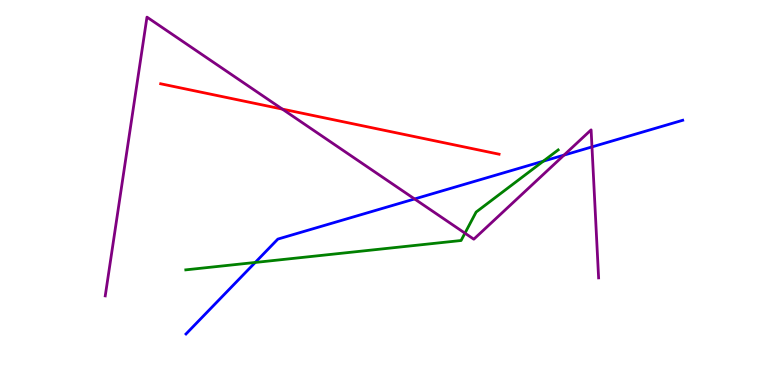[{'lines': ['blue', 'red'], 'intersections': []}, {'lines': ['green', 'red'], 'intersections': []}, {'lines': ['purple', 'red'], 'intersections': [{'x': 3.64, 'y': 7.17}]}, {'lines': ['blue', 'green'], 'intersections': [{'x': 3.29, 'y': 3.18}, {'x': 7.01, 'y': 5.81}]}, {'lines': ['blue', 'purple'], 'intersections': [{'x': 5.35, 'y': 4.83}, {'x': 7.28, 'y': 5.97}, {'x': 7.64, 'y': 6.18}]}, {'lines': ['green', 'purple'], 'intersections': [{'x': 6.0, 'y': 3.94}]}]